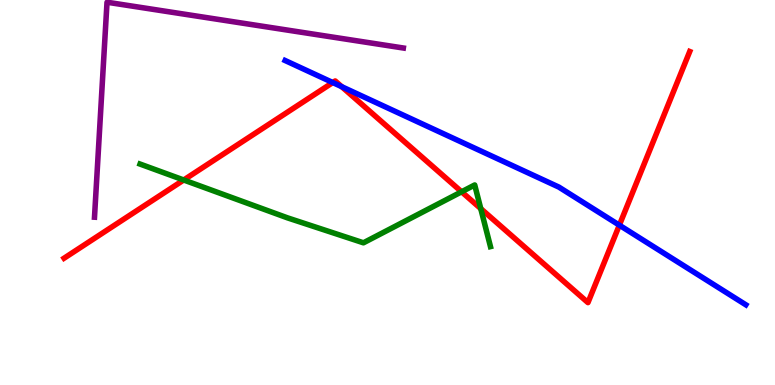[{'lines': ['blue', 'red'], 'intersections': [{'x': 4.29, 'y': 7.86}, {'x': 4.41, 'y': 7.75}, {'x': 7.99, 'y': 4.15}]}, {'lines': ['green', 'red'], 'intersections': [{'x': 2.37, 'y': 5.32}, {'x': 5.96, 'y': 5.02}, {'x': 6.2, 'y': 4.58}]}, {'lines': ['purple', 'red'], 'intersections': []}, {'lines': ['blue', 'green'], 'intersections': []}, {'lines': ['blue', 'purple'], 'intersections': []}, {'lines': ['green', 'purple'], 'intersections': []}]